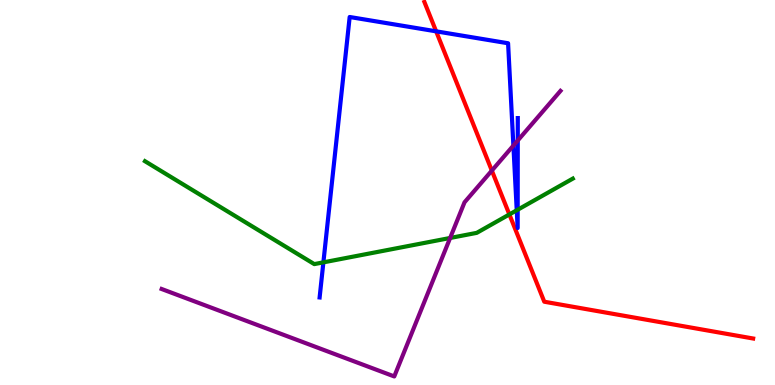[{'lines': ['blue', 'red'], 'intersections': [{'x': 5.63, 'y': 9.19}]}, {'lines': ['green', 'red'], 'intersections': [{'x': 6.57, 'y': 4.43}]}, {'lines': ['purple', 'red'], 'intersections': [{'x': 6.35, 'y': 5.57}]}, {'lines': ['blue', 'green'], 'intersections': [{'x': 4.17, 'y': 3.19}, {'x': 6.67, 'y': 4.54}, {'x': 6.68, 'y': 4.55}]}, {'lines': ['blue', 'purple'], 'intersections': [{'x': 6.62, 'y': 6.22}, {'x': 6.68, 'y': 6.35}]}, {'lines': ['green', 'purple'], 'intersections': [{'x': 5.81, 'y': 3.82}]}]